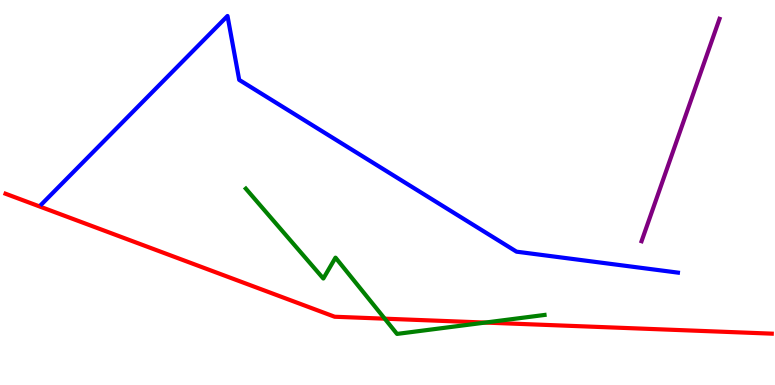[{'lines': ['blue', 'red'], 'intersections': []}, {'lines': ['green', 'red'], 'intersections': [{'x': 4.96, 'y': 1.72}, {'x': 6.26, 'y': 1.62}]}, {'lines': ['purple', 'red'], 'intersections': []}, {'lines': ['blue', 'green'], 'intersections': []}, {'lines': ['blue', 'purple'], 'intersections': []}, {'lines': ['green', 'purple'], 'intersections': []}]